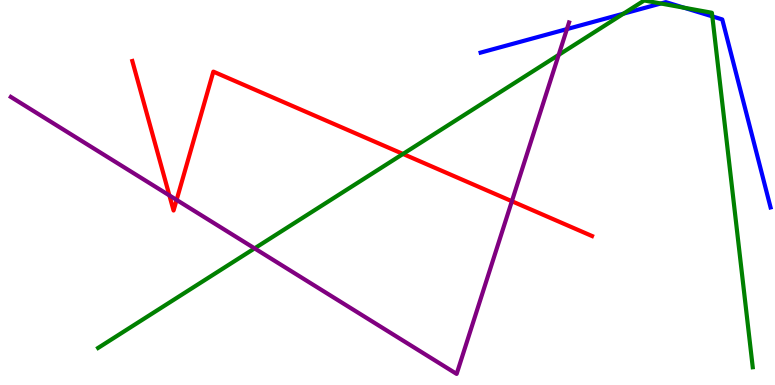[{'lines': ['blue', 'red'], 'intersections': []}, {'lines': ['green', 'red'], 'intersections': [{'x': 5.2, 'y': 6.0}]}, {'lines': ['purple', 'red'], 'intersections': [{'x': 2.19, 'y': 4.92}, {'x': 2.28, 'y': 4.81}, {'x': 6.6, 'y': 4.77}]}, {'lines': ['blue', 'green'], 'intersections': [{'x': 8.04, 'y': 9.64}, {'x': 8.53, 'y': 9.91}, {'x': 8.82, 'y': 9.8}, {'x': 9.19, 'y': 9.57}]}, {'lines': ['blue', 'purple'], 'intersections': [{'x': 7.32, 'y': 9.24}]}, {'lines': ['green', 'purple'], 'intersections': [{'x': 3.28, 'y': 3.55}, {'x': 7.21, 'y': 8.57}]}]